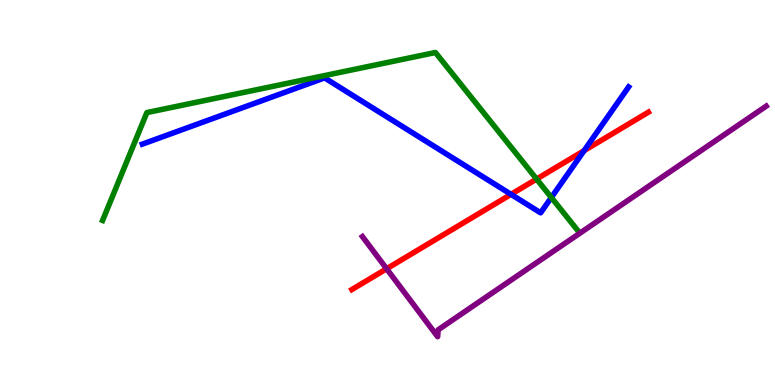[{'lines': ['blue', 'red'], 'intersections': [{'x': 6.59, 'y': 4.95}, {'x': 7.54, 'y': 6.09}]}, {'lines': ['green', 'red'], 'intersections': [{'x': 6.92, 'y': 5.35}]}, {'lines': ['purple', 'red'], 'intersections': [{'x': 4.99, 'y': 3.02}]}, {'lines': ['blue', 'green'], 'intersections': [{'x': 7.11, 'y': 4.87}]}, {'lines': ['blue', 'purple'], 'intersections': []}, {'lines': ['green', 'purple'], 'intersections': []}]